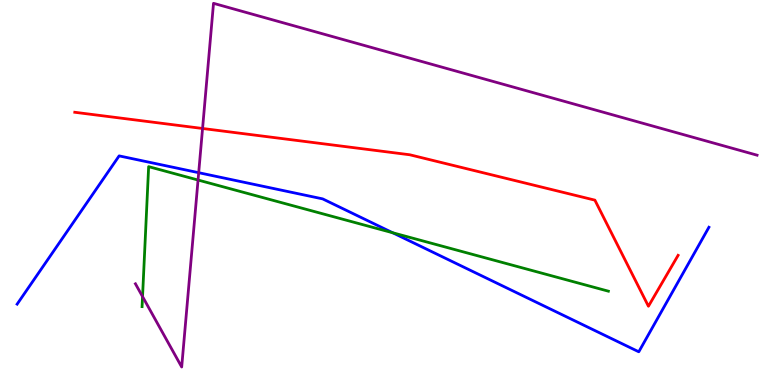[{'lines': ['blue', 'red'], 'intersections': []}, {'lines': ['green', 'red'], 'intersections': []}, {'lines': ['purple', 'red'], 'intersections': [{'x': 2.61, 'y': 6.66}]}, {'lines': ['blue', 'green'], 'intersections': [{'x': 5.07, 'y': 3.95}]}, {'lines': ['blue', 'purple'], 'intersections': [{'x': 2.56, 'y': 5.51}]}, {'lines': ['green', 'purple'], 'intersections': [{'x': 1.84, 'y': 2.3}, {'x': 2.56, 'y': 5.32}]}]